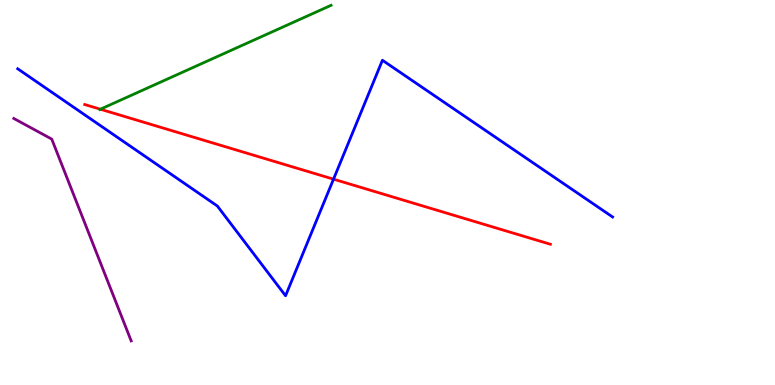[{'lines': ['blue', 'red'], 'intersections': [{'x': 4.3, 'y': 5.35}]}, {'lines': ['green', 'red'], 'intersections': [{'x': 1.3, 'y': 7.16}]}, {'lines': ['purple', 'red'], 'intersections': []}, {'lines': ['blue', 'green'], 'intersections': []}, {'lines': ['blue', 'purple'], 'intersections': []}, {'lines': ['green', 'purple'], 'intersections': []}]